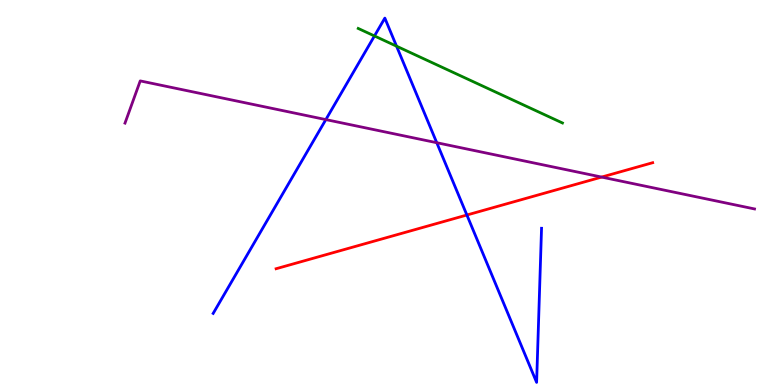[{'lines': ['blue', 'red'], 'intersections': [{'x': 6.02, 'y': 4.42}]}, {'lines': ['green', 'red'], 'intersections': []}, {'lines': ['purple', 'red'], 'intersections': [{'x': 7.76, 'y': 5.4}]}, {'lines': ['blue', 'green'], 'intersections': [{'x': 4.83, 'y': 9.07}, {'x': 5.12, 'y': 8.8}]}, {'lines': ['blue', 'purple'], 'intersections': [{'x': 4.2, 'y': 6.89}, {'x': 5.64, 'y': 6.29}]}, {'lines': ['green', 'purple'], 'intersections': []}]